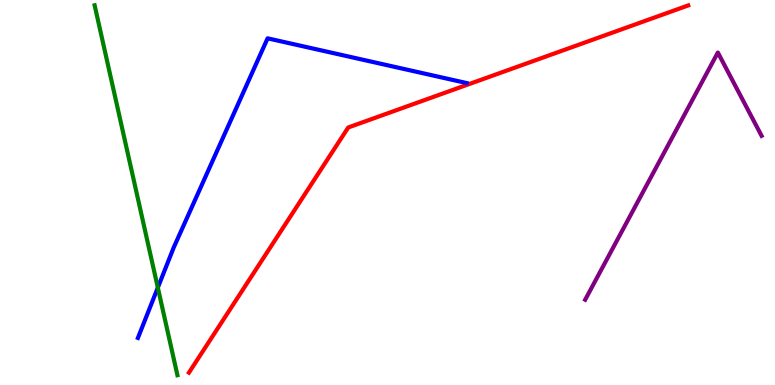[{'lines': ['blue', 'red'], 'intersections': []}, {'lines': ['green', 'red'], 'intersections': []}, {'lines': ['purple', 'red'], 'intersections': []}, {'lines': ['blue', 'green'], 'intersections': [{'x': 2.04, 'y': 2.53}]}, {'lines': ['blue', 'purple'], 'intersections': []}, {'lines': ['green', 'purple'], 'intersections': []}]